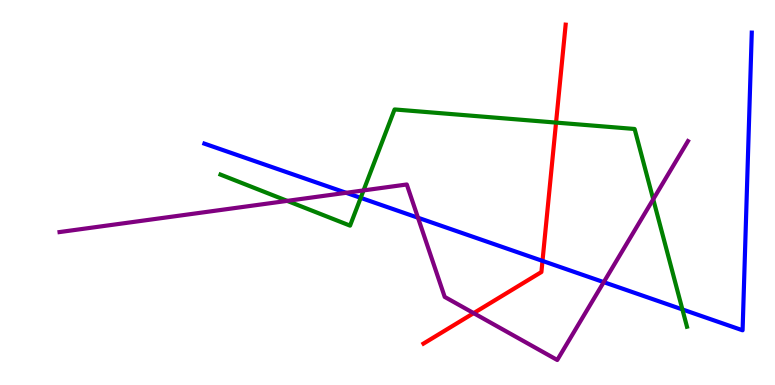[{'lines': ['blue', 'red'], 'intersections': [{'x': 7.0, 'y': 3.22}]}, {'lines': ['green', 'red'], 'intersections': [{'x': 7.17, 'y': 6.82}]}, {'lines': ['purple', 'red'], 'intersections': [{'x': 6.11, 'y': 1.87}]}, {'lines': ['blue', 'green'], 'intersections': [{'x': 4.65, 'y': 4.86}, {'x': 8.81, 'y': 1.96}]}, {'lines': ['blue', 'purple'], 'intersections': [{'x': 4.47, 'y': 4.99}, {'x': 5.39, 'y': 4.34}, {'x': 7.79, 'y': 2.67}]}, {'lines': ['green', 'purple'], 'intersections': [{'x': 3.71, 'y': 4.78}, {'x': 4.69, 'y': 5.05}, {'x': 8.43, 'y': 4.82}]}]